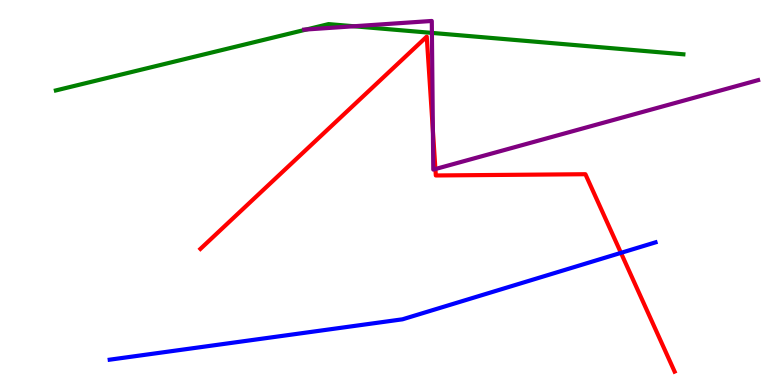[{'lines': ['blue', 'red'], 'intersections': [{'x': 8.01, 'y': 3.43}]}, {'lines': ['green', 'red'], 'intersections': []}, {'lines': ['purple', 'red'], 'intersections': [{'x': 5.59, 'y': 6.61}, {'x': 5.62, 'y': 5.61}]}, {'lines': ['blue', 'green'], 'intersections': []}, {'lines': ['blue', 'purple'], 'intersections': []}, {'lines': ['green', 'purple'], 'intersections': [{'x': 3.95, 'y': 9.23}, {'x': 4.57, 'y': 9.32}, {'x': 5.57, 'y': 9.15}]}]